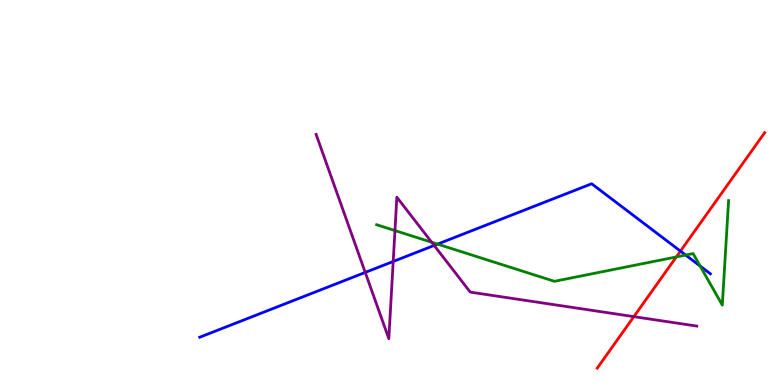[{'lines': ['blue', 'red'], 'intersections': [{'x': 8.78, 'y': 3.48}]}, {'lines': ['green', 'red'], 'intersections': [{'x': 8.73, 'y': 3.33}]}, {'lines': ['purple', 'red'], 'intersections': [{'x': 8.18, 'y': 1.78}]}, {'lines': ['blue', 'green'], 'intersections': [{'x': 5.65, 'y': 3.66}, {'x': 8.85, 'y': 3.37}, {'x': 9.03, 'y': 3.09}]}, {'lines': ['blue', 'purple'], 'intersections': [{'x': 4.71, 'y': 2.92}, {'x': 5.07, 'y': 3.21}, {'x': 5.6, 'y': 3.62}]}, {'lines': ['green', 'purple'], 'intersections': [{'x': 5.1, 'y': 4.01}, {'x': 5.57, 'y': 3.71}]}]